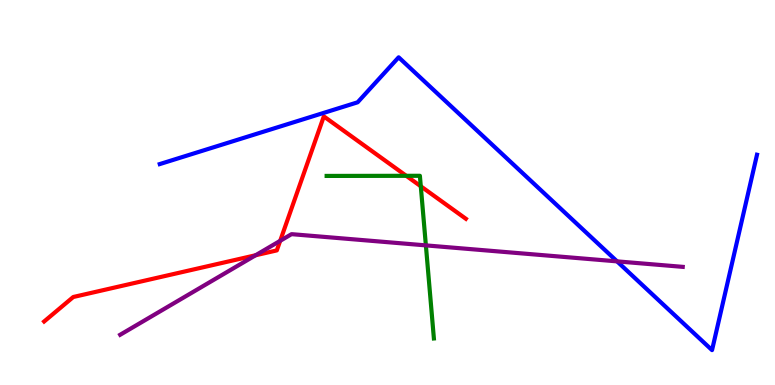[{'lines': ['blue', 'red'], 'intersections': []}, {'lines': ['green', 'red'], 'intersections': [{'x': 5.24, 'y': 5.43}, {'x': 5.43, 'y': 5.16}]}, {'lines': ['purple', 'red'], 'intersections': [{'x': 3.3, 'y': 3.37}, {'x': 3.62, 'y': 3.74}]}, {'lines': ['blue', 'green'], 'intersections': []}, {'lines': ['blue', 'purple'], 'intersections': [{'x': 7.96, 'y': 3.21}]}, {'lines': ['green', 'purple'], 'intersections': [{'x': 5.5, 'y': 3.63}]}]